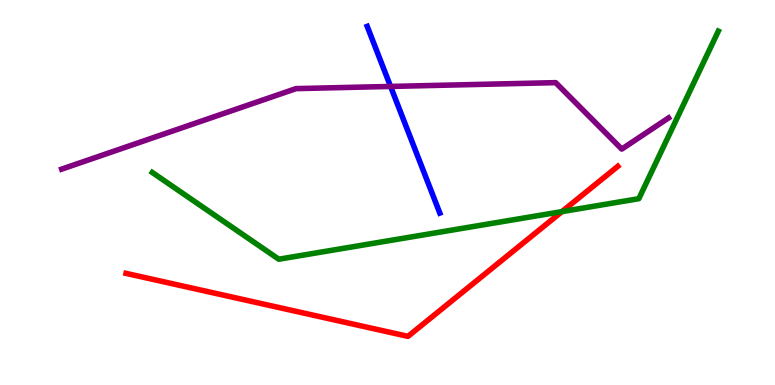[{'lines': ['blue', 'red'], 'intersections': []}, {'lines': ['green', 'red'], 'intersections': [{'x': 7.25, 'y': 4.5}]}, {'lines': ['purple', 'red'], 'intersections': []}, {'lines': ['blue', 'green'], 'intersections': []}, {'lines': ['blue', 'purple'], 'intersections': [{'x': 5.04, 'y': 7.75}]}, {'lines': ['green', 'purple'], 'intersections': []}]